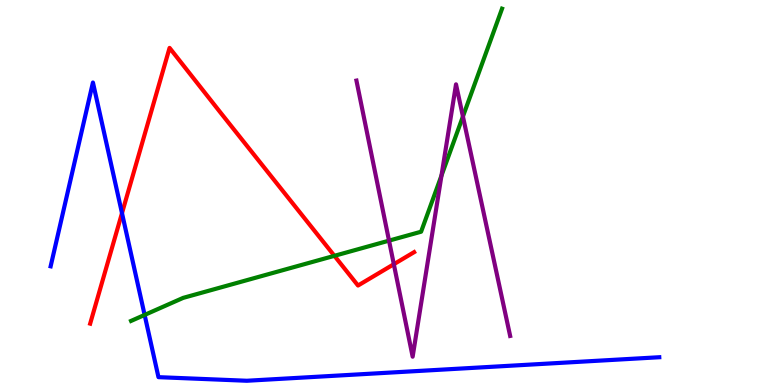[{'lines': ['blue', 'red'], 'intersections': [{'x': 1.57, 'y': 4.46}]}, {'lines': ['green', 'red'], 'intersections': [{'x': 4.31, 'y': 3.36}]}, {'lines': ['purple', 'red'], 'intersections': [{'x': 5.08, 'y': 3.14}]}, {'lines': ['blue', 'green'], 'intersections': [{'x': 1.87, 'y': 1.82}]}, {'lines': ['blue', 'purple'], 'intersections': []}, {'lines': ['green', 'purple'], 'intersections': [{'x': 5.02, 'y': 3.75}, {'x': 5.7, 'y': 5.44}, {'x': 5.97, 'y': 6.97}]}]